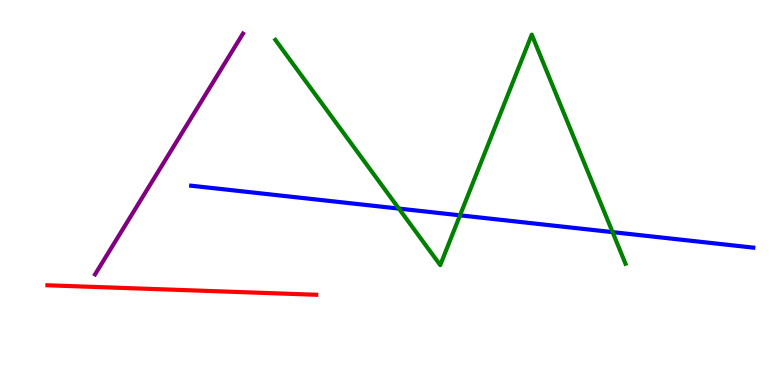[{'lines': ['blue', 'red'], 'intersections': []}, {'lines': ['green', 'red'], 'intersections': []}, {'lines': ['purple', 'red'], 'intersections': []}, {'lines': ['blue', 'green'], 'intersections': [{'x': 5.15, 'y': 4.58}, {'x': 5.94, 'y': 4.41}, {'x': 7.9, 'y': 3.97}]}, {'lines': ['blue', 'purple'], 'intersections': []}, {'lines': ['green', 'purple'], 'intersections': []}]